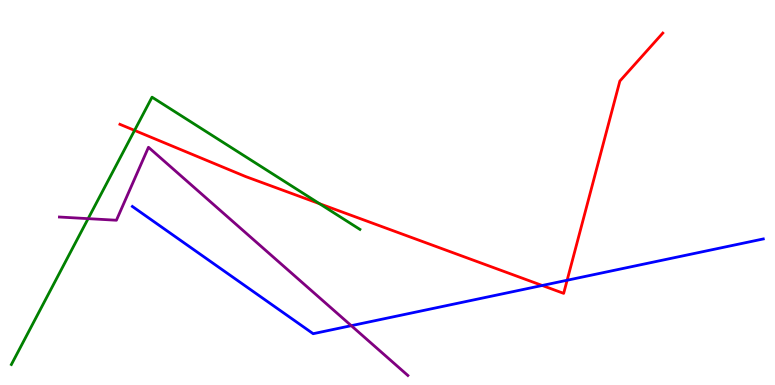[{'lines': ['blue', 'red'], 'intersections': [{'x': 7.0, 'y': 2.58}, {'x': 7.32, 'y': 2.72}]}, {'lines': ['green', 'red'], 'intersections': [{'x': 1.74, 'y': 6.61}, {'x': 4.12, 'y': 4.71}]}, {'lines': ['purple', 'red'], 'intersections': []}, {'lines': ['blue', 'green'], 'intersections': []}, {'lines': ['blue', 'purple'], 'intersections': [{'x': 4.53, 'y': 1.54}]}, {'lines': ['green', 'purple'], 'intersections': [{'x': 1.14, 'y': 4.32}]}]